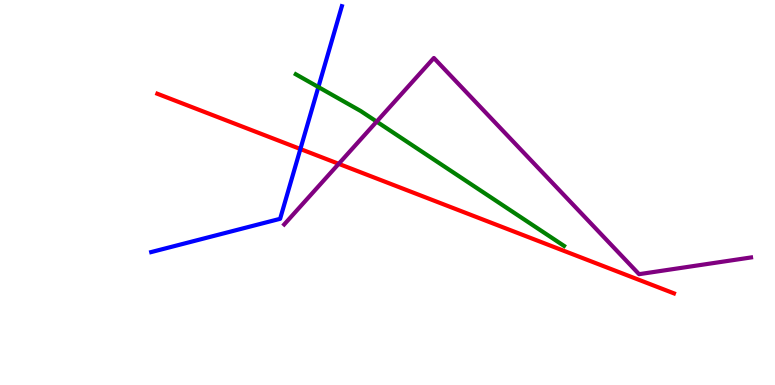[{'lines': ['blue', 'red'], 'intersections': [{'x': 3.88, 'y': 6.13}]}, {'lines': ['green', 'red'], 'intersections': []}, {'lines': ['purple', 'red'], 'intersections': [{'x': 4.37, 'y': 5.74}]}, {'lines': ['blue', 'green'], 'intersections': [{'x': 4.11, 'y': 7.74}]}, {'lines': ['blue', 'purple'], 'intersections': []}, {'lines': ['green', 'purple'], 'intersections': [{'x': 4.86, 'y': 6.84}]}]